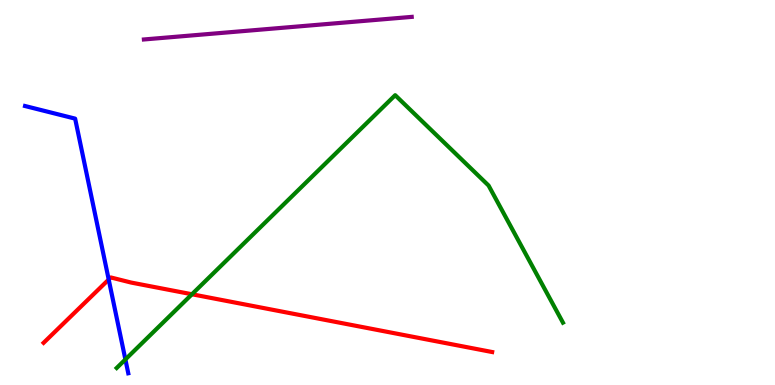[{'lines': ['blue', 'red'], 'intersections': [{'x': 1.4, 'y': 2.74}]}, {'lines': ['green', 'red'], 'intersections': [{'x': 2.48, 'y': 2.36}]}, {'lines': ['purple', 'red'], 'intersections': []}, {'lines': ['blue', 'green'], 'intersections': [{'x': 1.62, 'y': 0.664}]}, {'lines': ['blue', 'purple'], 'intersections': []}, {'lines': ['green', 'purple'], 'intersections': []}]